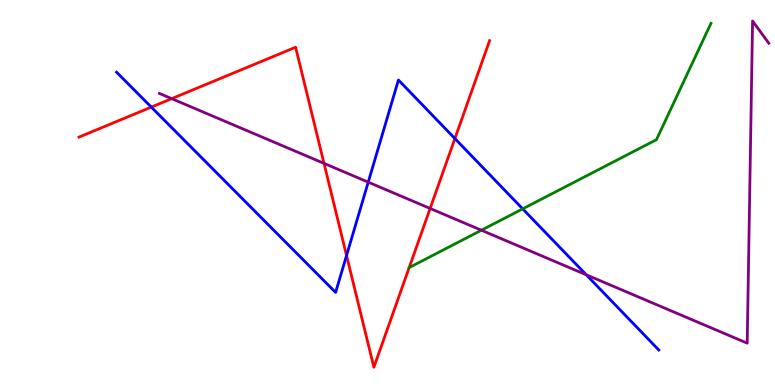[{'lines': ['blue', 'red'], 'intersections': [{'x': 1.95, 'y': 7.22}, {'x': 4.47, 'y': 3.36}, {'x': 5.87, 'y': 6.4}]}, {'lines': ['green', 'red'], 'intersections': [{'x': 5.28, 'y': 3.05}]}, {'lines': ['purple', 'red'], 'intersections': [{'x': 2.22, 'y': 7.44}, {'x': 4.18, 'y': 5.76}, {'x': 5.55, 'y': 4.59}]}, {'lines': ['blue', 'green'], 'intersections': [{'x': 6.74, 'y': 4.57}]}, {'lines': ['blue', 'purple'], 'intersections': [{'x': 4.75, 'y': 5.27}, {'x': 7.56, 'y': 2.86}]}, {'lines': ['green', 'purple'], 'intersections': [{'x': 6.21, 'y': 4.02}]}]